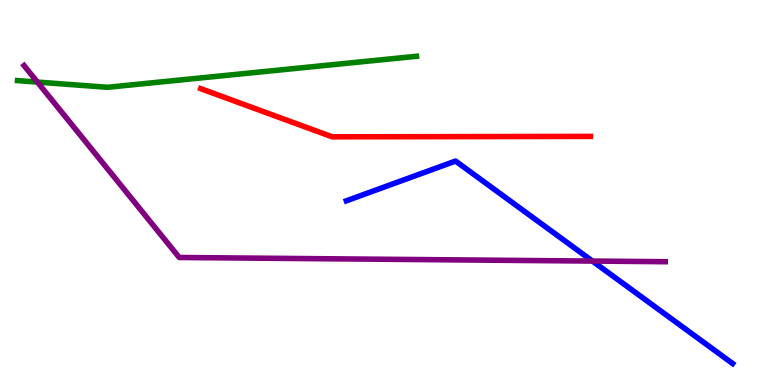[{'lines': ['blue', 'red'], 'intersections': []}, {'lines': ['green', 'red'], 'intersections': []}, {'lines': ['purple', 'red'], 'intersections': []}, {'lines': ['blue', 'green'], 'intersections': []}, {'lines': ['blue', 'purple'], 'intersections': [{'x': 7.64, 'y': 3.22}]}, {'lines': ['green', 'purple'], 'intersections': [{'x': 0.483, 'y': 7.87}]}]